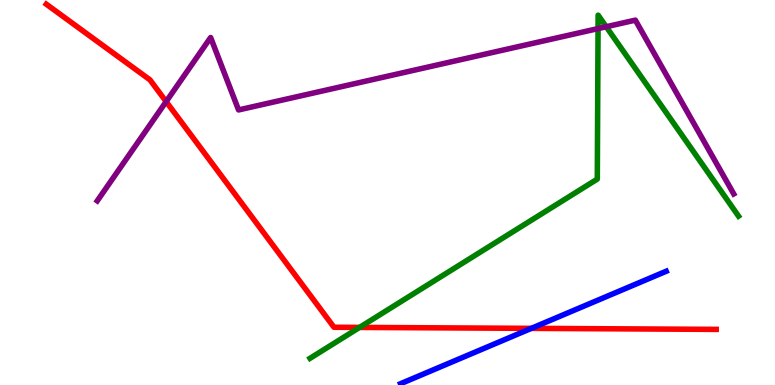[{'lines': ['blue', 'red'], 'intersections': [{'x': 6.86, 'y': 1.47}]}, {'lines': ['green', 'red'], 'intersections': [{'x': 4.64, 'y': 1.5}]}, {'lines': ['purple', 'red'], 'intersections': [{'x': 2.14, 'y': 7.36}]}, {'lines': ['blue', 'green'], 'intersections': []}, {'lines': ['blue', 'purple'], 'intersections': []}, {'lines': ['green', 'purple'], 'intersections': [{'x': 7.72, 'y': 9.26}, {'x': 7.82, 'y': 9.31}]}]